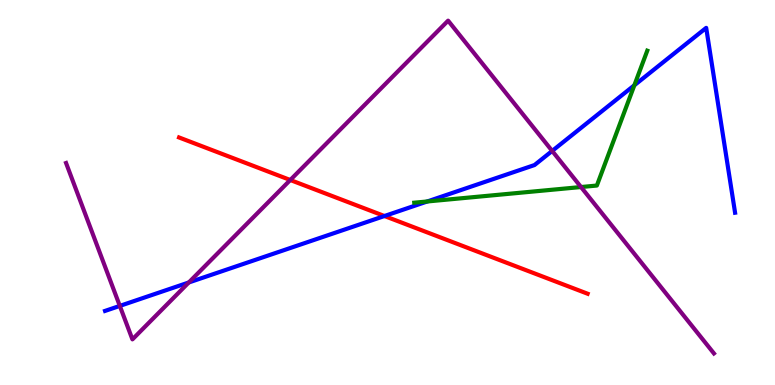[{'lines': ['blue', 'red'], 'intersections': [{'x': 4.96, 'y': 4.39}]}, {'lines': ['green', 'red'], 'intersections': []}, {'lines': ['purple', 'red'], 'intersections': [{'x': 3.75, 'y': 5.32}]}, {'lines': ['blue', 'green'], 'intersections': [{'x': 5.51, 'y': 4.77}, {'x': 8.19, 'y': 7.79}]}, {'lines': ['blue', 'purple'], 'intersections': [{'x': 1.55, 'y': 2.05}, {'x': 2.44, 'y': 2.66}, {'x': 7.12, 'y': 6.08}]}, {'lines': ['green', 'purple'], 'intersections': [{'x': 7.5, 'y': 5.14}]}]